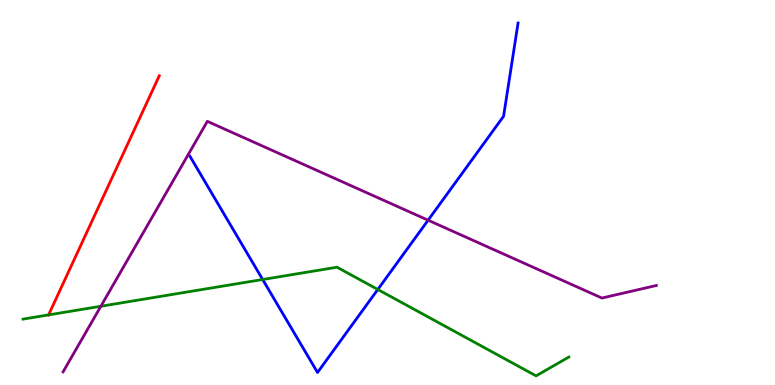[{'lines': ['blue', 'red'], 'intersections': []}, {'lines': ['green', 'red'], 'intersections': [{'x': 0.627, 'y': 1.82}]}, {'lines': ['purple', 'red'], 'intersections': []}, {'lines': ['blue', 'green'], 'intersections': [{'x': 3.39, 'y': 2.74}, {'x': 4.87, 'y': 2.48}]}, {'lines': ['blue', 'purple'], 'intersections': [{'x': 5.52, 'y': 4.28}]}, {'lines': ['green', 'purple'], 'intersections': [{'x': 1.3, 'y': 2.05}]}]